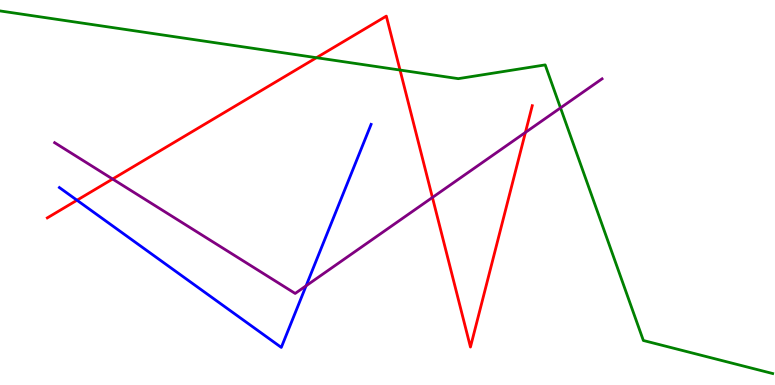[{'lines': ['blue', 'red'], 'intersections': [{'x': 0.993, 'y': 4.8}]}, {'lines': ['green', 'red'], 'intersections': [{'x': 4.08, 'y': 8.5}, {'x': 5.16, 'y': 8.18}]}, {'lines': ['purple', 'red'], 'intersections': [{'x': 1.45, 'y': 5.35}, {'x': 5.58, 'y': 4.87}, {'x': 6.78, 'y': 6.56}]}, {'lines': ['blue', 'green'], 'intersections': []}, {'lines': ['blue', 'purple'], 'intersections': [{'x': 3.95, 'y': 2.58}]}, {'lines': ['green', 'purple'], 'intersections': [{'x': 7.23, 'y': 7.2}]}]